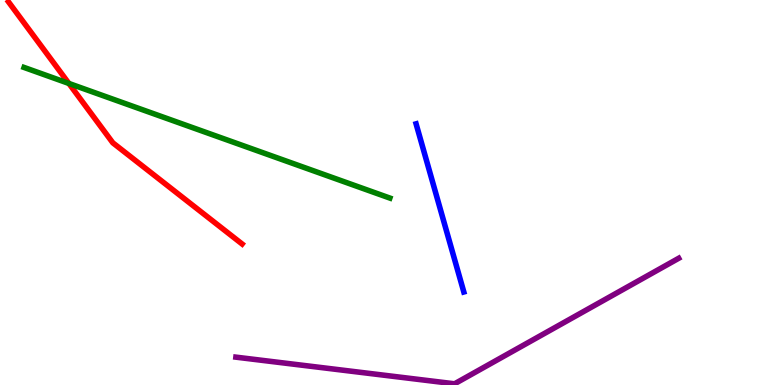[{'lines': ['blue', 'red'], 'intersections': []}, {'lines': ['green', 'red'], 'intersections': [{'x': 0.889, 'y': 7.83}]}, {'lines': ['purple', 'red'], 'intersections': []}, {'lines': ['blue', 'green'], 'intersections': []}, {'lines': ['blue', 'purple'], 'intersections': []}, {'lines': ['green', 'purple'], 'intersections': []}]